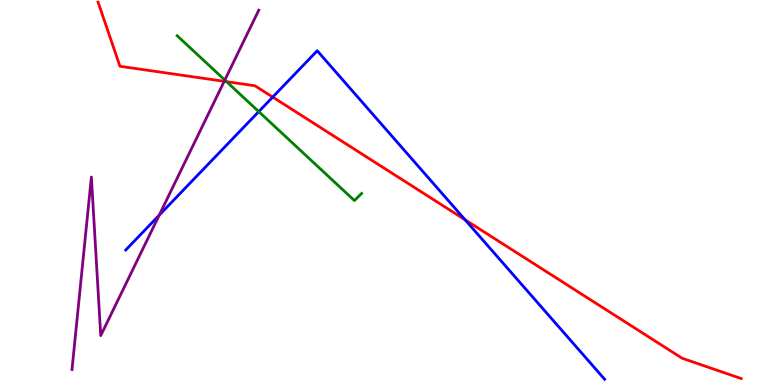[{'lines': ['blue', 'red'], 'intersections': [{'x': 3.52, 'y': 7.48}, {'x': 6.0, 'y': 4.29}]}, {'lines': ['green', 'red'], 'intersections': [{'x': 2.92, 'y': 7.88}]}, {'lines': ['purple', 'red'], 'intersections': [{'x': 2.89, 'y': 7.89}]}, {'lines': ['blue', 'green'], 'intersections': [{'x': 3.34, 'y': 7.1}]}, {'lines': ['blue', 'purple'], 'intersections': [{'x': 2.05, 'y': 4.41}]}, {'lines': ['green', 'purple'], 'intersections': [{'x': 2.9, 'y': 7.92}]}]